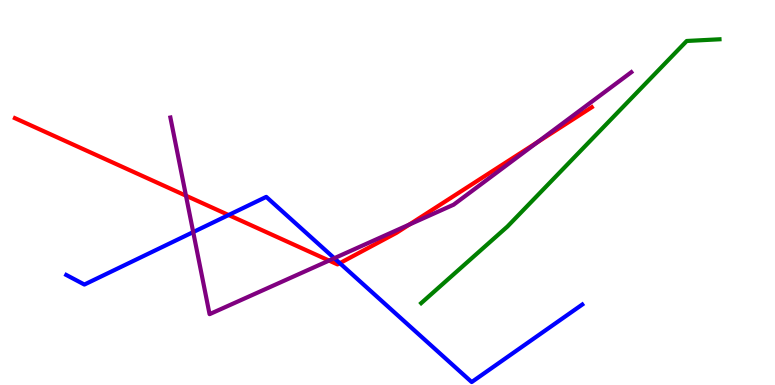[{'lines': ['blue', 'red'], 'intersections': [{'x': 2.95, 'y': 4.41}, {'x': 4.38, 'y': 3.16}]}, {'lines': ['green', 'red'], 'intersections': []}, {'lines': ['purple', 'red'], 'intersections': [{'x': 2.4, 'y': 4.92}, {'x': 4.25, 'y': 3.23}, {'x': 5.28, 'y': 4.17}, {'x': 6.94, 'y': 6.31}]}, {'lines': ['blue', 'green'], 'intersections': []}, {'lines': ['blue', 'purple'], 'intersections': [{'x': 2.49, 'y': 3.97}, {'x': 4.31, 'y': 3.29}]}, {'lines': ['green', 'purple'], 'intersections': []}]